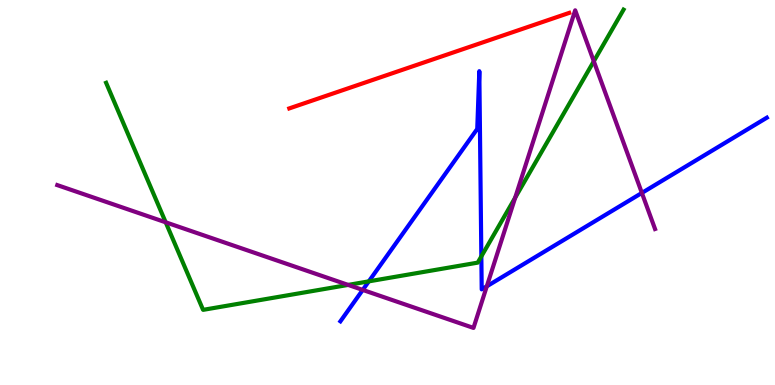[{'lines': ['blue', 'red'], 'intersections': []}, {'lines': ['green', 'red'], 'intersections': []}, {'lines': ['purple', 'red'], 'intersections': []}, {'lines': ['blue', 'green'], 'intersections': [{'x': 4.76, 'y': 2.69}, {'x': 6.21, 'y': 3.34}]}, {'lines': ['blue', 'purple'], 'intersections': [{'x': 4.68, 'y': 2.47}, {'x': 6.28, 'y': 2.56}, {'x': 8.28, 'y': 4.99}]}, {'lines': ['green', 'purple'], 'intersections': [{'x': 2.14, 'y': 4.23}, {'x': 4.49, 'y': 2.6}, {'x': 6.65, 'y': 4.87}, {'x': 7.66, 'y': 8.41}]}]